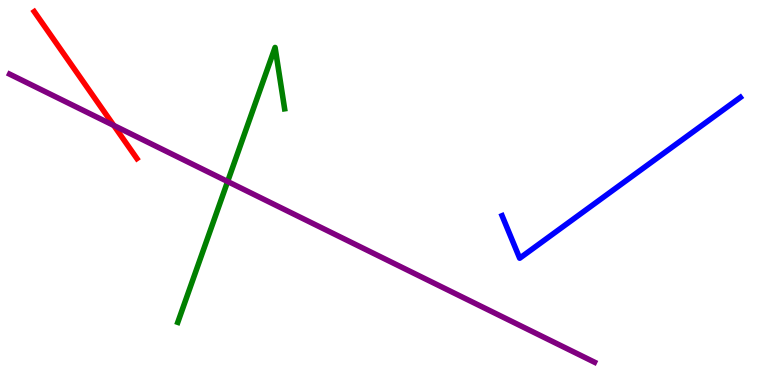[{'lines': ['blue', 'red'], 'intersections': []}, {'lines': ['green', 'red'], 'intersections': []}, {'lines': ['purple', 'red'], 'intersections': [{'x': 1.47, 'y': 6.74}]}, {'lines': ['blue', 'green'], 'intersections': []}, {'lines': ['blue', 'purple'], 'intersections': []}, {'lines': ['green', 'purple'], 'intersections': [{'x': 2.94, 'y': 5.29}]}]